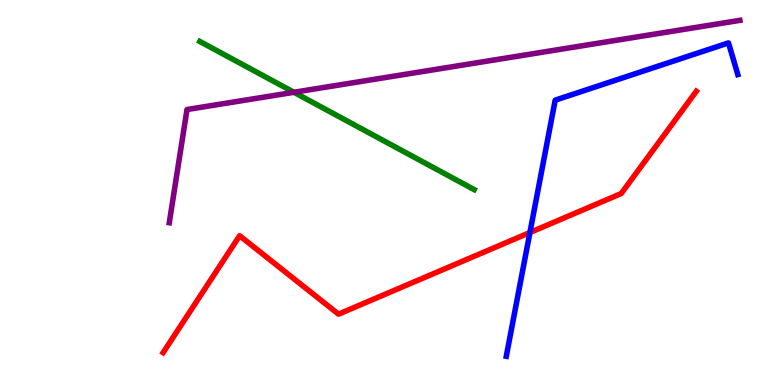[{'lines': ['blue', 'red'], 'intersections': [{'x': 6.84, 'y': 3.96}]}, {'lines': ['green', 'red'], 'intersections': []}, {'lines': ['purple', 'red'], 'intersections': []}, {'lines': ['blue', 'green'], 'intersections': []}, {'lines': ['blue', 'purple'], 'intersections': []}, {'lines': ['green', 'purple'], 'intersections': [{'x': 3.79, 'y': 7.6}]}]